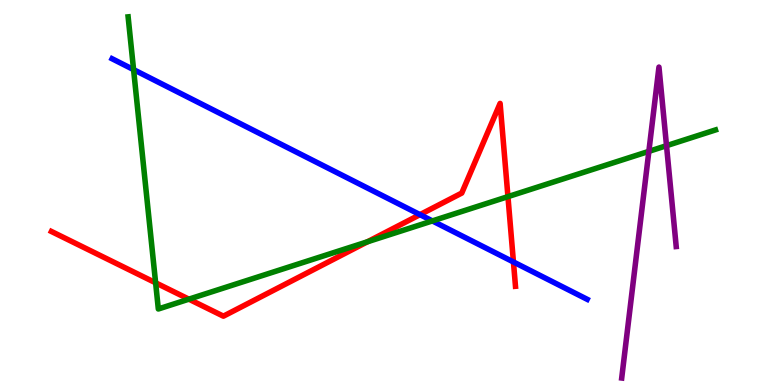[{'lines': ['blue', 'red'], 'intersections': [{'x': 5.42, 'y': 4.42}, {'x': 6.63, 'y': 3.2}]}, {'lines': ['green', 'red'], 'intersections': [{'x': 2.01, 'y': 2.65}, {'x': 2.44, 'y': 2.23}, {'x': 4.74, 'y': 3.72}, {'x': 6.55, 'y': 4.89}]}, {'lines': ['purple', 'red'], 'intersections': []}, {'lines': ['blue', 'green'], 'intersections': [{'x': 1.72, 'y': 8.19}, {'x': 5.58, 'y': 4.26}]}, {'lines': ['blue', 'purple'], 'intersections': []}, {'lines': ['green', 'purple'], 'intersections': [{'x': 8.37, 'y': 6.07}, {'x': 8.6, 'y': 6.22}]}]